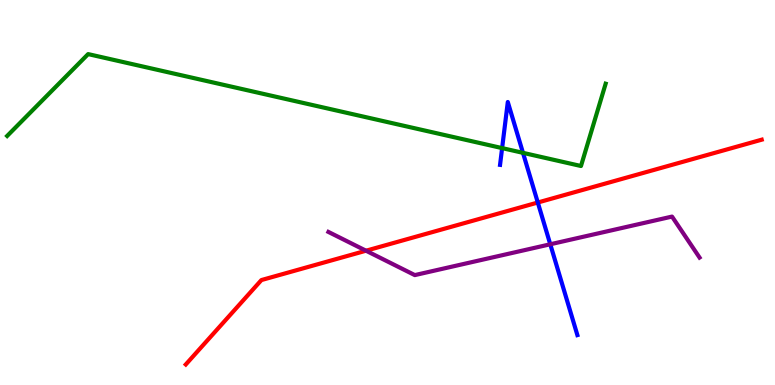[{'lines': ['blue', 'red'], 'intersections': [{'x': 6.94, 'y': 4.74}]}, {'lines': ['green', 'red'], 'intersections': []}, {'lines': ['purple', 'red'], 'intersections': [{'x': 4.72, 'y': 3.49}]}, {'lines': ['blue', 'green'], 'intersections': [{'x': 6.48, 'y': 6.15}, {'x': 6.75, 'y': 6.03}]}, {'lines': ['blue', 'purple'], 'intersections': [{'x': 7.1, 'y': 3.66}]}, {'lines': ['green', 'purple'], 'intersections': []}]